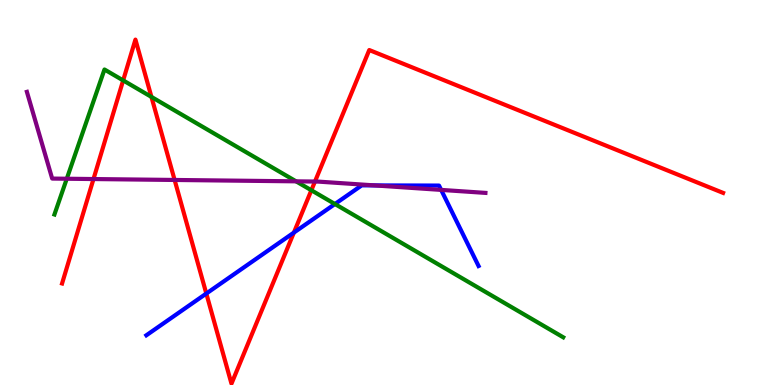[{'lines': ['blue', 'red'], 'intersections': [{'x': 2.66, 'y': 2.38}, {'x': 3.79, 'y': 3.96}]}, {'lines': ['green', 'red'], 'intersections': [{'x': 1.59, 'y': 7.91}, {'x': 1.95, 'y': 7.48}, {'x': 4.02, 'y': 5.06}]}, {'lines': ['purple', 'red'], 'intersections': [{'x': 1.21, 'y': 5.35}, {'x': 2.25, 'y': 5.33}, {'x': 4.06, 'y': 5.28}]}, {'lines': ['blue', 'green'], 'intersections': [{'x': 4.32, 'y': 4.7}]}, {'lines': ['blue', 'purple'], 'intersections': [{'x': 4.83, 'y': 5.18}, {'x': 5.69, 'y': 5.07}]}, {'lines': ['green', 'purple'], 'intersections': [{'x': 0.862, 'y': 5.36}, {'x': 3.82, 'y': 5.29}]}]